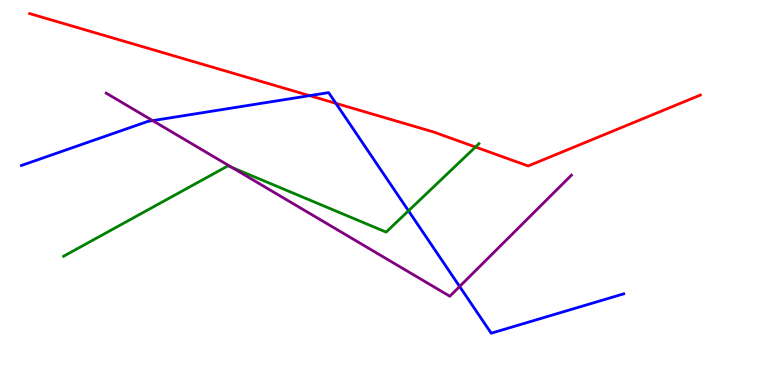[{'lines': ['blue', 'red'], 'intersections': [{'x': 4.0, 'y': 7.52}, {'x': 4.33, 'y': 7.32}]}, {'lines': ['green', 'red'], 'intersections': [{'x': 6.13, 'y': 6.18}]}, {'lines': ['purple', 'red'], 'intersections': []}, {'lines': ['blue', 'green'], 'intersections': [{'x': 5.27, 'y': 4.52}]}, {'lines': ['blue', 'purple'], 'intersections': [{'x': 1.97, 'y': 6.87}, {'x': 5.93, 'y': 2.56}]}, {'lines': ['green', 'purple'], 'intersections': [{'x': 2.99, 'y': 5.65}]}]